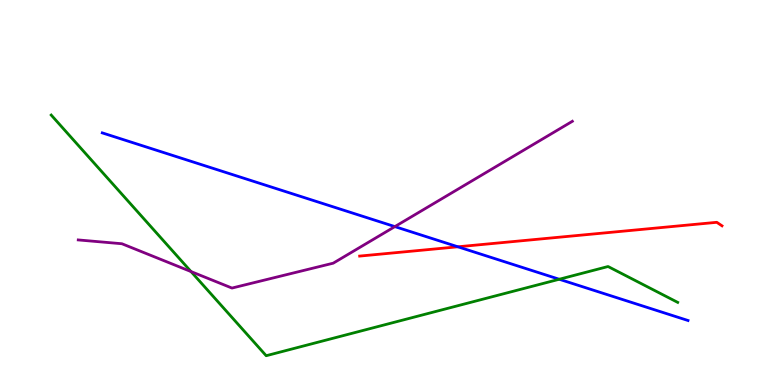[{'lines': ['blue', 'red'], 'intersections': [{'x': 5.91, 'y': 3.59}]}, {'lines': ['green', 'red'], 'intersections': []}, {'lines': ['purple', 'red'], 'intersections': []}, {'lines': ['blue', 'green'], 'intersections': [{'x': 7.22, 'y': 2.75}]}, {'lines': ['blue', 'purple'], 'intersections': [{'x': 5.1, 'y': 4.11}]}, {'lines': ['green', 'purple'], 'intersections': [{'x': 2.46, 'y': 2.95}]}]